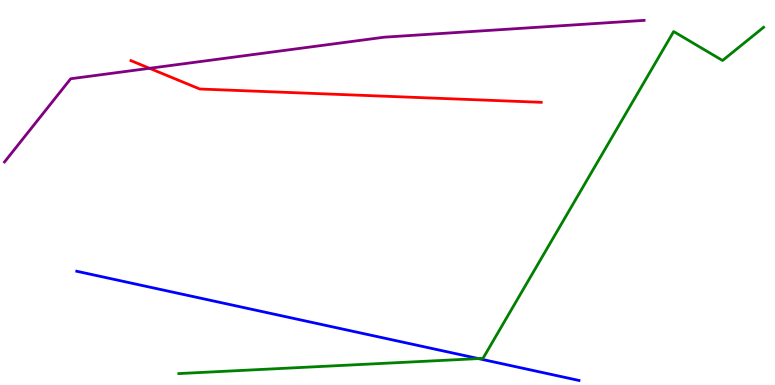[{'lines': ['blue', 'red'], 'intersections': []}, {'lines': ['green', 'red'], 'intersections': []}, {'lines': ['purple', 'red'], 'intersections': [{'x': 1.93, 'y': 8.23}]}, {'lines': ['blue', 'green'], 'intersections': [{'x': 6.17, 'y': 0.686}]}, {'lines': ['blue', 'purple'], 'intersections': []}, {'lines': ['green', 'purple'], 'intersections': []}]